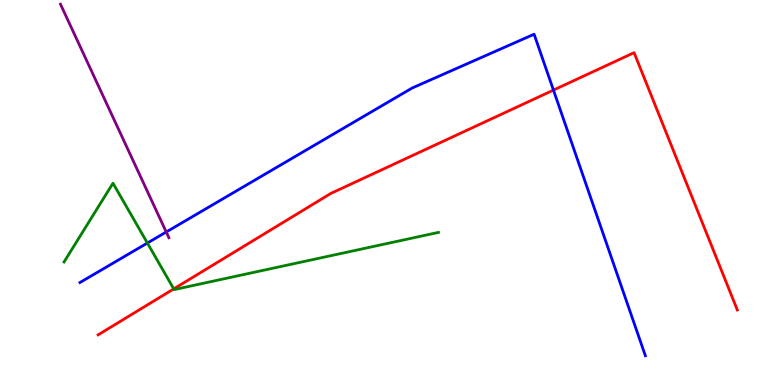[{'lines': ['blue', 'red'], 'intersections': [{'x': 7.14, 'y': 7.66}]}, {'lines': ['green', 'red'], 'intersections': [{'x': 2.24, 'y': 2.5}]}, {'lines': ['purple', 'red'], 'intersections': []}, {'lines': ['blue', 'green'], 'intersections': [{'x': 1.9, 'y': 3.69}]}, {'lines': ['blue', 'purple'], 'intersections': [{'x': 2.14, 'y': 3.97}]}, {'lines': ['green', 'purple'], 'intersections': []}]